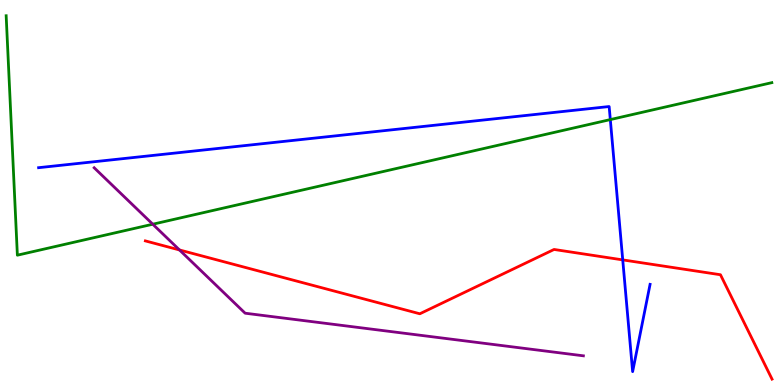[{'lines': ['blue', 'red'], 'intersections': [{'x': 8.04, 'y': 3.25}]}, {'lines': ['green', 'red'], 'intersections': []}, {'lines': ['purple', 'red'], 'intersections': [{'x': 2.32, 'y': 3.51}]}, {'lines': ['blue', 'green'], 'intersections': [{'x': 7.88, 'y': 6.89}]}, {'lines': ['blue', 'purple'], 'intersections': []}, {'lines': ['green', 'purple'], 'intersections': [{'x': 1.97, 'y': 4.18}]}]